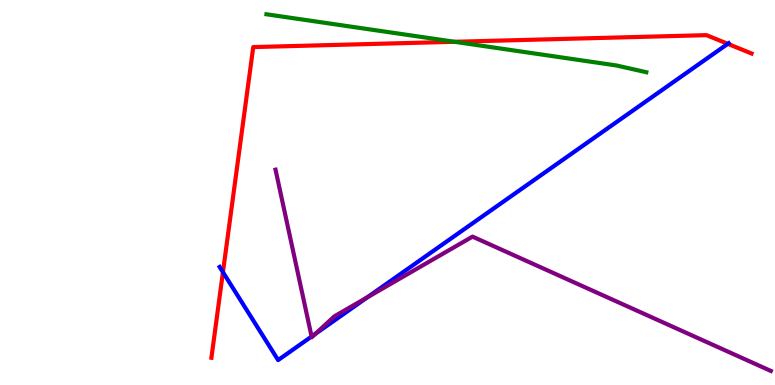[{'lines': ['blue', 'red'], 'intersections': [{'x': 2.88, 'y': 2.93}, {'x': 9.39, 'y': 8.86}]}, {'lines': ['green', 'red'], 'intersections': [{'x': 5.86, 'y': 8.91}]}, {'lines': ['purple', 'red'], 'intersections': []}, {'lines': ['blue', 'green'], 'intersections': []}, {'lines': ['blue', 'purple'], 'intersections': [{'x': 4.02, 'y': 1.26}, {'x': 4.07, 'y': 1.33}, {'x': 4.74, 'y': 2.28}]}, {'lines': ['green', 'purple'], 'intersections': []}]